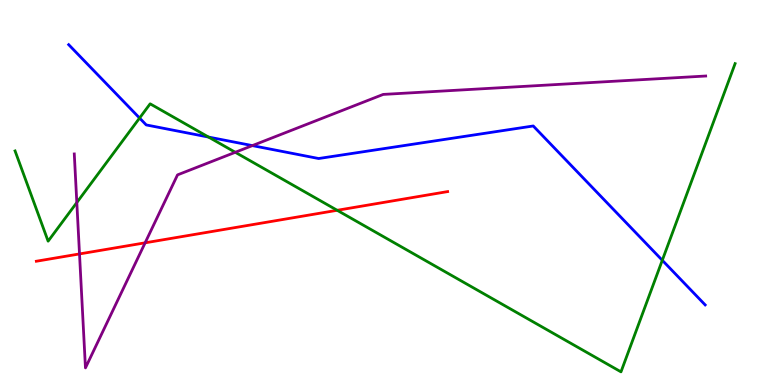[{'lines': ['blue', 'red'], 'intersections': []}, {'lines': ['green', 'red'], 'intersections': [{'x': 4.35, 'y': 4.54}]}, {'lines': ['purple', 'red'], 'intersections': [{'x': 1.03, 'y': 3.4}, {'x': 1.87, 'y': 3.69}]}, {'lines': ['blue', 'green'], 'intersections': [{'x': 1.8, 'y': 6.93}, {'x': 2.69, 'y': 6.44}, {'x': 8.55, 'y': 3.24}]}, {'lines': ['blue', 'purple'], 'intersections': [{'x': 3.26, 'y': 6.22}]}, {'lines': ['green', 'purple'], 'intersections': [{'x': 0.991, 'y': 4.74}, {'x': 3.04, 'y': 6.04}]}]